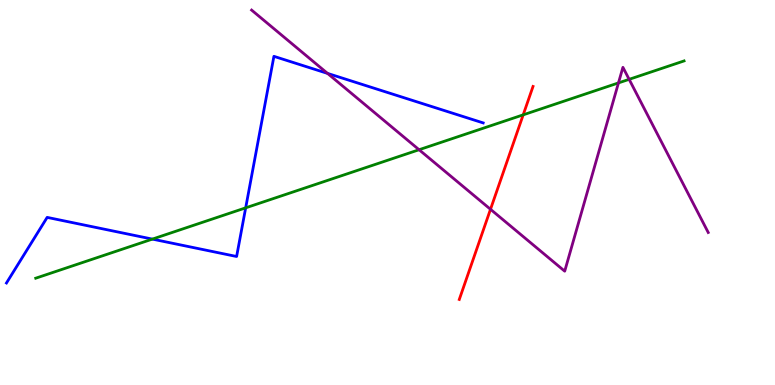[{'lines': ['blue', 'red'], 'intersections': []}, {'lines': ['green', 'red'], 'intersections': [{'x': 6.75, 'y': 7.02}]}, {'lines': ['purple', 'red'], 'intersections': [{'x': 6.33, 'y': 4.56}]}, {'lines': ['blue', 'green'], 'intersections': [{'x': 1.97, 'y': 3.79}, {'x': 3.17, 'y': 4.6}]}, {'lines': ['blue', 'purple'], 'intersections': [{'x': 4.23, 'y': 8.09}]}, {'lines': ['green', 'purple'], 'intersections': [{'x': 5.41, 'y': 6.11}, {'x': 7.98, 'y': 7.85}, {'x': 8.12, 'y': 7.94}]}]